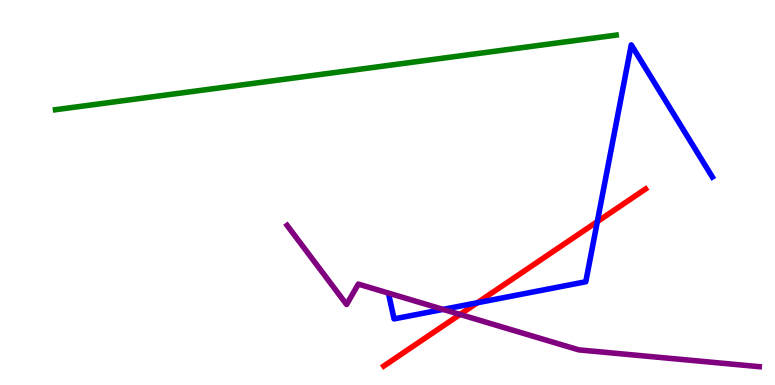[{'lines': ['blue', 'red'], 'intersections': [{'x': 6.16, 'y': 2.14}, {'x': 7.71, 'y': 4.24}]}, {'lines': ['green', 'red'], 'intersections': []}, {'lines': ['purple', 'red'], 'intersections': [{'x': 5.94, 'y': 1.83}]}, {'lines': ['blue', 'green'], 'intersections': []}, {'lines': ['blue', 'purple'], 'intersections': [{'x': 5.72, 'y': 1.96}]}, {'lines': ['green', 'purple'], 'intersections': []}]